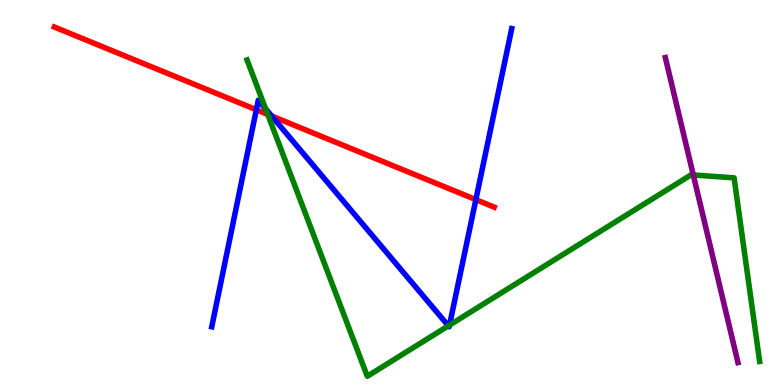[{'lines': ['blue', 'red'], 'intersections': [{'x': 3.31, 'y': 7.15}, {'x': 3.51, 'y': 6.99}, {'x': 6.14, 'y': 4.82}]}, {'lines': ['green', 'red'], 'intersections': [{'x': 3.45, 'y': 7.03}]}, {'lines': ['purple', 'red'], 'intersections': []}, {'lines': ['blue', 'green'], 'intersections': [{'x': 3.43, 'y': 7.17}, {'x': 5.79, 'y': 1.54}, {'x': 5.8, 'y': 1.56}]}, {'lines': ['blue', 'purple'], 'intersections': []}, {'lines': ['green', 'purple'], 'intersections': [{'x': 8.95, 'y': 5.46}]}]